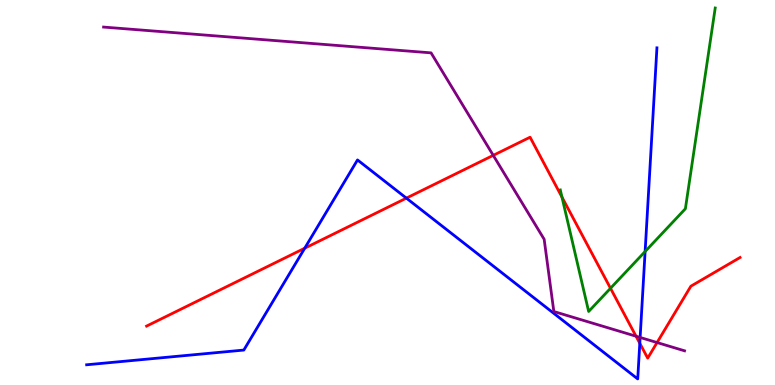[{'lines': ['blue', 'red'], 'intersections': [{'x': 3.93, 'y': 3.55}, {'x': 5.24, 'y': 4.85}, {'x': 8.26, 'y': 1.08}]}, {'lines': ['green', 'red'], 'intersections': [{'x': 7.25, 'y': 4.88}, {'x': 7.88, 'y': 2.51}]}, {'lines': ['purple', 'red'], 'intersections': [{'x': 6.36, 'y': 5.96}, {'x': 8.21, 'y': 1.27}, {'x': 8.48, 'y': 1.1}]}, {'lines': ['blue', 'green'], 'intersections': [{'x': 8.32, 'y': 3.47}]}, {'lines': ['blue', 'purple'], 'intersections': [{'x': 8.26, 'y': 1.23}]}, {'lines': ['green', 'purple'], 'intersections': []}]